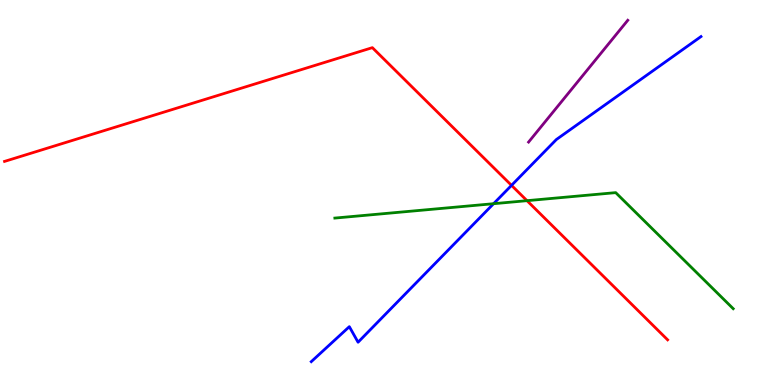[{'lines': ['blue', 'red'], 'intersections': [{'x': 6.6, 'y': 5.19}]}, {'lines': ['green', 'red'], 'intersections': [{'x': 6.8, 'y': 4.79}]}, {'lines': ['purple', 'red'], 'intersections': []}, {'lines': ['blue', 'green'], 'intersections': [{'x': 6.37, 'y': 4.71}]}, {'lines': ['blue', 'purple'], 'intersections': []}, {'lines': ['green', 'purple'], 'intersections': []}]